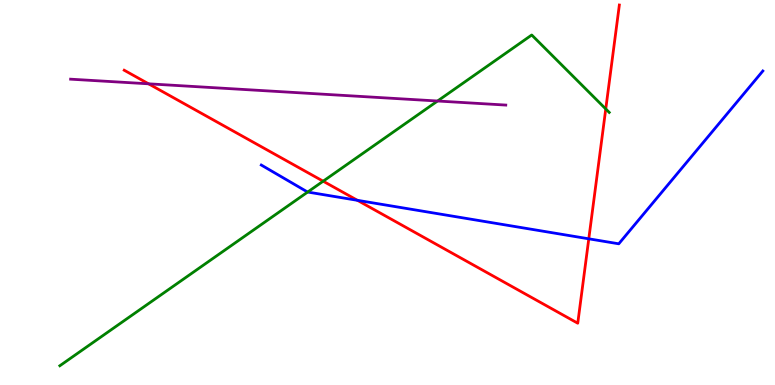[{'lines': ['blue', 'red'], 'intersections': [{'x': 4.61, 'y': 4.8}, {'x': 7.6, 'y': 3.8}]}, {'lines': ['green', 'red'], 'intersections': [{'x': 4.17, 'y': 5.29}, {'x': 7.82, 'y': 7.17}]}, {'lines': ['purple', 'red'], 'intersections': [{'x': 1.92, 'y': 7.82}]}, {'lines': ['blue', 'green'], 'intersections': [{'x': 3.97, 'y': 5.01}]}, {'lines': ['blue', 'purple'], 'intersections': []}, {'lines': ['green', 'purple'], 'intersections': [{'x': 5.65, 'y': 7.38}]}]